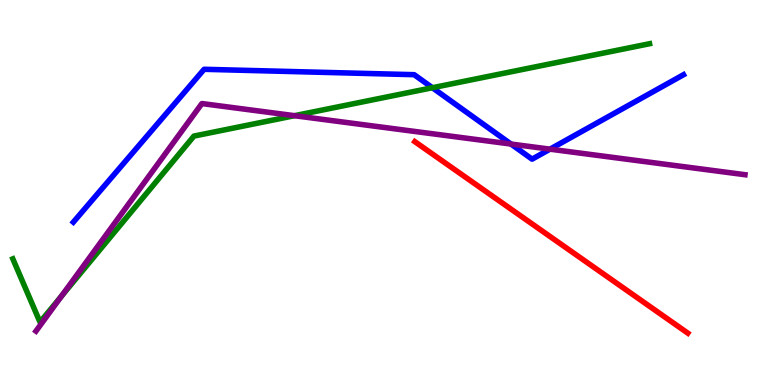[{'lines': ['blue', 'red'], 'intersections': []}, {'lines': ['green', 'red'], 'intersections': []}, {'lines': ['purple', 'red'], 'intersections': []}, {'lines': ['blue', 'green'], 'intersections': [{'x': 5.58, 'y': 7.72}]}, {'lines': ['blue', 'purple'], 'intersections': [{'x': 6.59, 'y': 6.26}, {'x': 7.1, 'y': 6.13}]}, {'lines': ['green', 'purple'], 'intersections': [{'x': 0.791, 'y': 2.3}, {'x': 3.8, 'y': 7.0}]}]